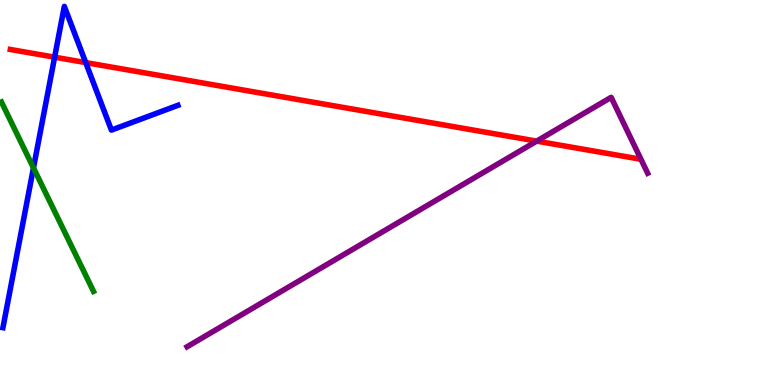[{'lines': ['blue', 'red'], 'intersections': [{'x': 0.705, 'y': 8.51}, {'x': 1.11, 'y': 8.37}]}, {'lines': ['green', 'red'], 'intersections': []}, {'lines': ['purple', 'red'], 'intersections': [{'x': 6.93, 'y': 6.33}]}, {'lines': ['blue', 'green'], 'intersections': [{'x': 0.432, 'y': 5.64}]}, {'lines': ['blue', 'purple'], 'intersections': []}, {'lines': ['green', 'purple'], 'intersections': []}]